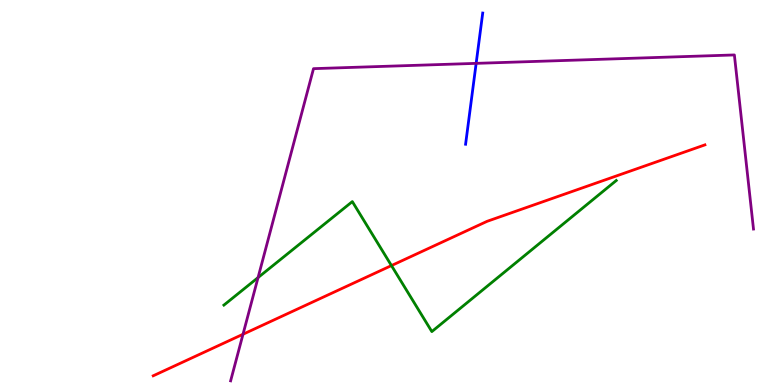[{'lines': ['blue', 'red'], 'intersections': []}, {'lines': ['green', 'red'], 'intersections': [{'x': 5.05, 'y': 3.1}]}, {'lines': ['purple', 'red'], 'intersections': [{'x': 3.14, 'y': 1.32}]}, {'lines': ['blue', 'green'], 'intersections': []}, {'lines': ['blue', 'purple'], 'intersections': [{'x': 6.14, 'y': 8.35}]}, {'lines': ['green', 'purple'], 'intersections': [{'x': 3.33, 'y': 2.79}]}]